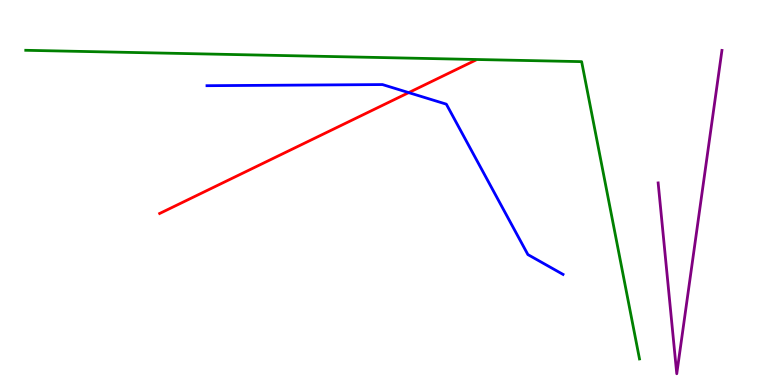[{'lines': ['blue', 'red'], 'intersections': [{'x': 5.27, 'y': 7.59}]}, {'lines': ['green', 'red'], 'intersections': []}, {'lines': ['purple', 'red'], 'intersections': []}, {'lines': ['blue', 'green'], 'intersections': []}, {'lines': ['blue', 'purple'], 'intersections': []}, {'lines': ['green', 'purple'], 'intersections': []}]